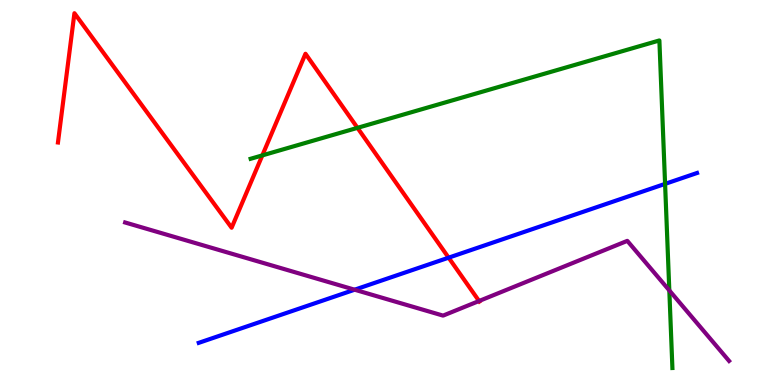[{'lines': ['blue', 'red'], 'intersections': [{'x': 5.79, 'y': 3.31}]}, {'lines': ['green', 'red'], 'intersections': [{'x': 3.38, 'y': 5.96}, {'x': 4.61, 'y': 6.68}]}, {'lines': ['purple', 'red'], 'intersections': [{'x': 6.18, 'y': 2.18}]}, {'lines': ['blue', 'green'], 'intersections': [{'x': 8.58, 'y': 5.22}]}, {'lines': ['blue', 'purple'], 'intersections': [{'x': 4.58, 'y': 2.48}]}, {'lines': ['green', 'purple'], 'intersections': [{'x': 8.64, 'y': 2.46}]}]